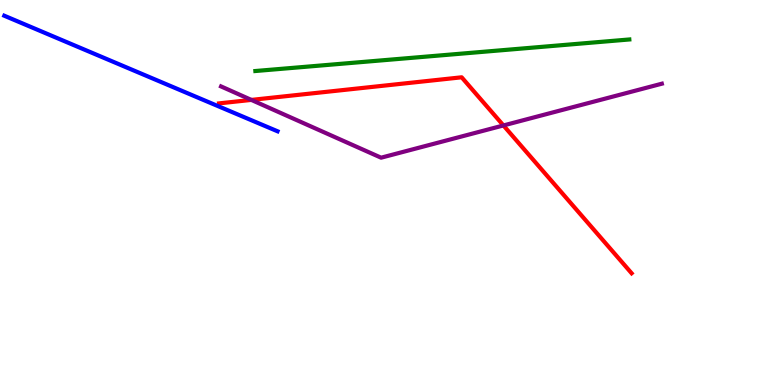[{'lines': ['blue', 'red'], 'intersections': []}, {'lines': ['green', 'red'], 'intersections': []}, {'lines': ['purple', 'red'], 'intersections': [{'x': 3.24, 'y': 7.4}, {'x': 6.5, 'y': 6.74}]}, {'lines': ['blue', 'green'], 'intersections': []}, {'lines': ['blue', 'purple'], 'intersections': []}, {'lines': ['green', 'purple'], 'intersections': []}]